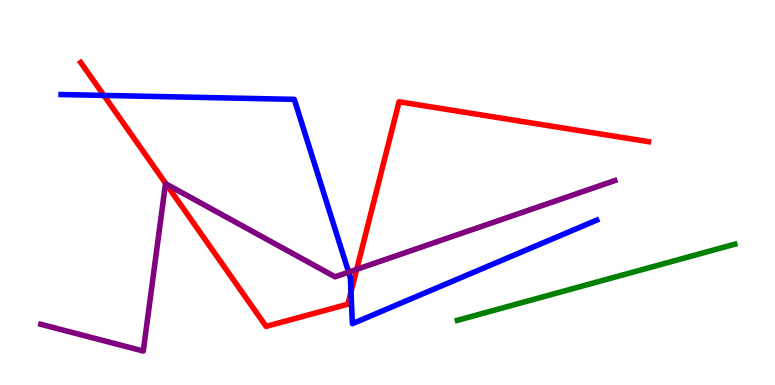[{'lines': ['blue', 'red'], 'intersections': [{'x': 1.34, 'y': 7.52}, {'x': 4.53, 'y': 2.42}]}, {'lines': ['green', 'red'], 'intersections': []}, {'lines': ['purple', 'red'], 'intersections': [{'x': 2.14, 'y': 5.22}, {'x': 4.6, 'y': 3.0}]}, {'lines': ['blue', 'green'], 'intersections': []}, {'lines': ['blue', 'purple'], 'intersections': [{'x': 4.5, 'y': 2.93}]}, {'lines': ['green', 'purple'], 'intersections': []}]